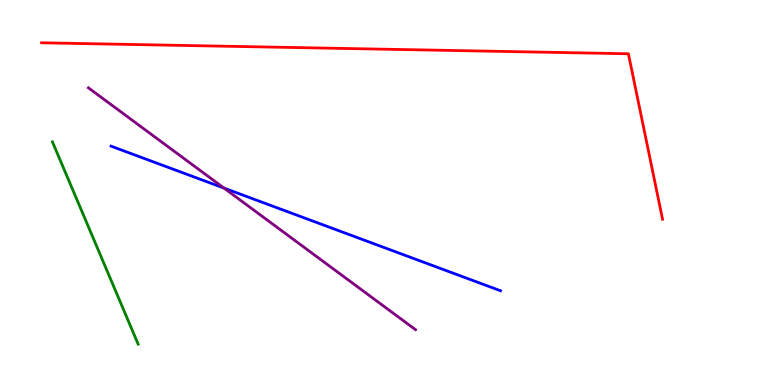[{'lines': ['blue', 'red'], 'intersections': []}, {'lines': ['green', 'red'], 'intersections': []}, {'lines': ['purple', 'red'], 'intersections': []}, {'lines': ['blue', 'green'], 'intersections': []}, {'lines': ['blue', 'purple'], 'intersections': [{'x': 2.89, 'y': 5.11}]}, {'lines': ['green', 'purple'], 'intersections': []}]